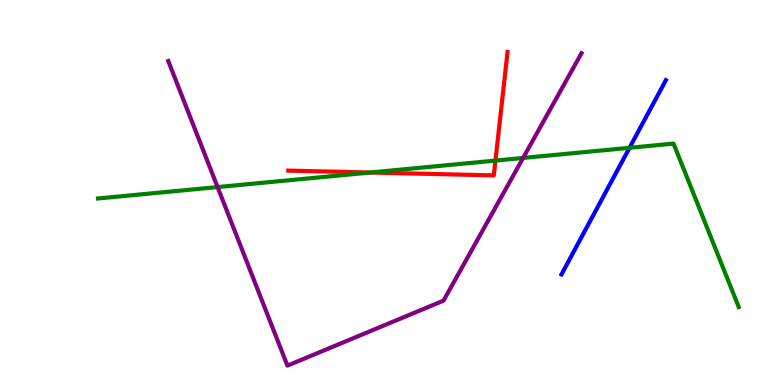[{'lines': ['blue', 'red'], 'intersections': []}, {'lines': ['green', 'red'], 'intersections': [{'x': 4.78, 'y': 5.52}, {'x': 6.39, 'y': 5.83}]}, {'lines': ['purple', 'red'], 'intersections': []}, {'lines': ['blue', 'green'], 'intersections': [{'x': 8.12, 'y': 6.16}]}, {'lines': ['blue', 'purple'], 'intersections': []}, {'lines': ['green', 'purple'], 'intersections': [{'x': 2.81, 'y': 5.14}, {'x': 6.75, 'y': 5.9}]}]